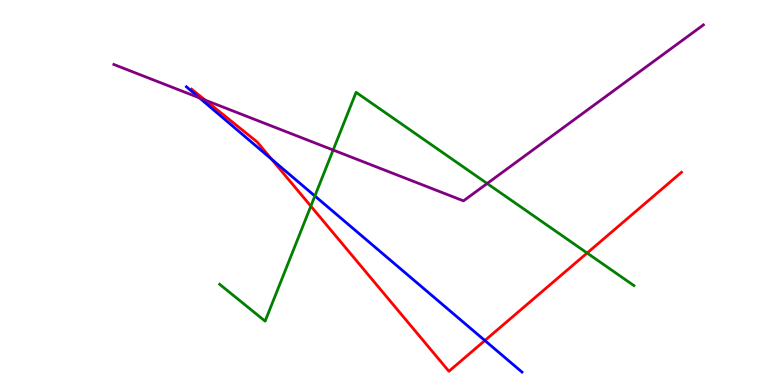[{'lines': ['blue', 'red'], 'intersections': [{'x': 3.5, 'y': 5.87}, {'x': 6.26, 'y': 1.16}]}, {'lines': ['green', 'red'], 'intersections': [{'x': 4.01, 'y': 4.65}, {'x': 7.58, 'y': 3.43}]}, {'lines': ['purple', 'red'], 'intersections': [{'x': 2.65, 'y': 7.4}]}, {'lines': ['blue', 'green'], 'intersections': [{'x': 4.06, 'y': 4.91}]}, {'lines': ['blue', 'purple'], 'intersections': [{'x': 2.57, 'y': 7.46}]}, {'lines': ['green', 'purple'], 'intersections': [{'x': 4.3, 'y': 6.1}, {'x': 6.29, 'y': 5.23}]}]